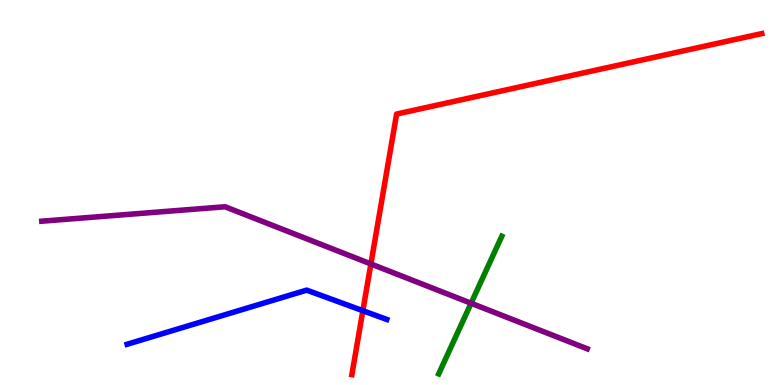[{'lines': ['blue', 'red'], 'intersections': [{'x': 4.68, 'y': 1.93}]}, {'lines': ['green', 'red'], 'intersections': []}, {'lines': ['purple', 'red'], 'intersections': [{'x': 4.79, 'y': 3.14}]}, {'lines': ['blue', 'green'], 'intersections': []}, {'lines': ['blue', 'purple'], 'intersections': []}, {'lines': ['green', 'purple'], 'intersections': [{'x': 6.08, 'y': 2.12}]}]